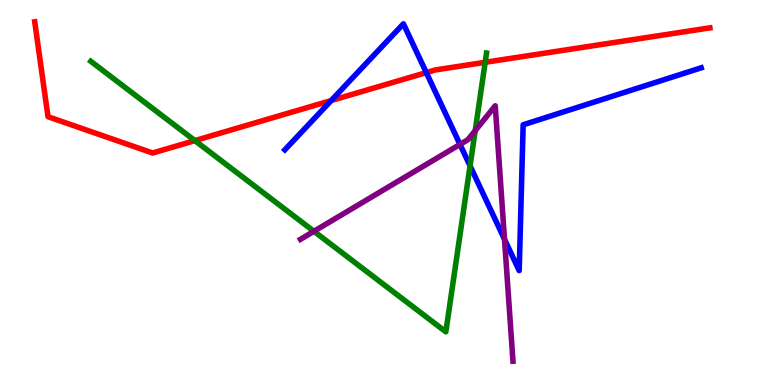[{'lines': ['blue', 'red'], 'intersections': [{'x': 4.27, 'y': 7.39}, {'x': 5.5, 'y': 8.11}]}, {'lines': ['green', 'red'], 'intersections': [{'x': 2.51, 'y': 6.35}, {'x': 6.26, 'y': 8.38}]}, {'lines': ['purple', 'red'], 'intersections': []}, {'lines': ['blue', 'green'], 'intersections': [{'x': 6.07, 'y': 5.69}]}, {'lines': ['blue', 'purple'], 'intersections': [{'x': 5.94, 'y': 6.25}, {'x': 6.51, 'y': 3.78}]}, {'lines': ['green', 'purple'], 'intersections': [{'x': 4.05, 'y': 3.99}, {'x': 6.13, 'y': 6.61}]}]